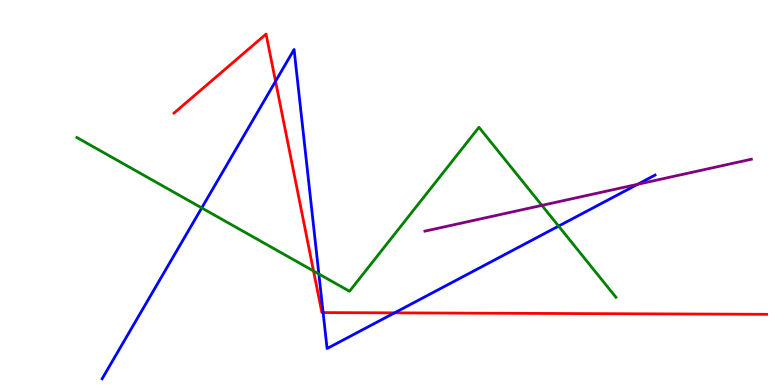[{'lines': ['blue', 'red'], 'intersections': [{'x': 3.56, 'y': 7.89}, {'x': 4.17, 'y': 1.88}, {'x': 5.09, 'y': 1.87}]}, {'lines': ['green', 'red'], 'intersections': [{'x': 4.05, 'y': 2.96}]}, {'lines': ['purple', 'red'], 'intersections': []}, {'lines': ['blue', 'green'], 'intersections': [{'x': 2.6, 'y': 4.6}, {'x': 4.11, 'y': 2.88}, {'x': 7.21, 'y': 4.13}]}, {'lines': ['blue', 'purple'], 'intersections': [{'x': 8.23, 'y': 5.21}]}, {'lines': ['green', 'purple'], 'intersections': [{'x': 6.99, 'y': 4.67}]}]